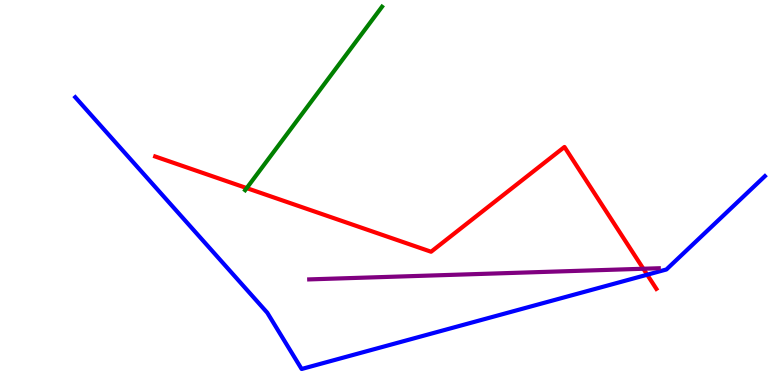[{'lines': ['blue', 'red'], 'intersections': [{'x': 8.35, 'y': 2.86}]}, {'lines': ['green', 'red'], 'intersections': [{'x': 3.18, 'y': 5.11}]}, {'lines': ['purple', 'red'], 'intersections': [{'x': 8.3, 'y': 3.02}]}, {'lines': ['blue', 'green'], 'intersections': []}, {'lines': ['blue', 'purple'], 'intersections': []}, {'lines': ['green', 'purple'], 'intersections': []}]